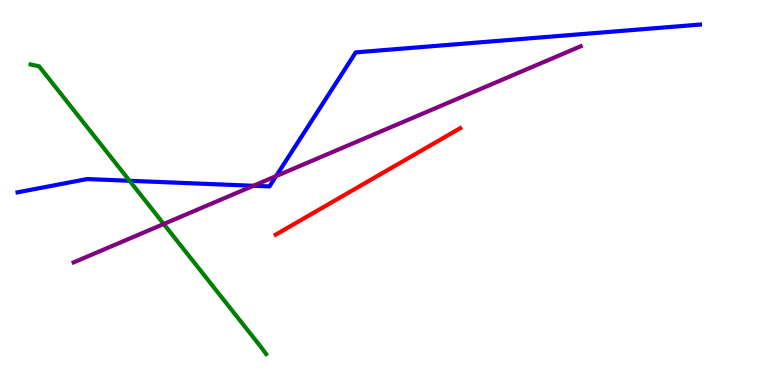[{'lines': ['blue', 'red'], 'intersections': []}, {'lines': ['green', 'red'], 'intersections': []}, {'lines': ['purple', 'red'], 'intersections': []}, {'lines': ['blue', 'green'], 'intersections': [{'x': 1.67, 'y': 5.3}]}, {'lines': ['blue', 'purple'], 'intersections': [{'x': 3.27, 'y': 5.17}, {'x': 3.56, 'y': 5.43}]}, {'lines': ['green', 'purple'], 'intersections': [{'x': 2.11, 'y': 4.18}]}]